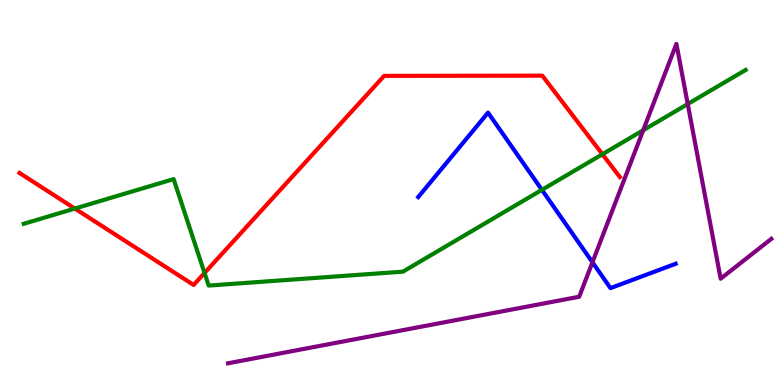[{'lines': ['blue', 'red'], 'intersections': []}, {'lines': ['green', 'red'], 'intersections': [{'x': 0.966, 'y': 4.58}, {'x': 2.64, 'y': 2.91}, {'x': 7.77, 'y': 5.99}]}, {'lines': ['purple', 'red'], 'intersections': []}, {'lines': ['blue', 'green'], 'intersections': [{'x': 6.99, 'y': 5.07}]}, {'lines': ['blue', 'purple'], 'intersections': [{'x': 7.64, 'y': 3.19}]}, {'lines': ['green', 'purple'], 'intersections': [{'x': 8.3, 'y': 6.62}, {'x': 8.87, 'y': 7.3}]}]